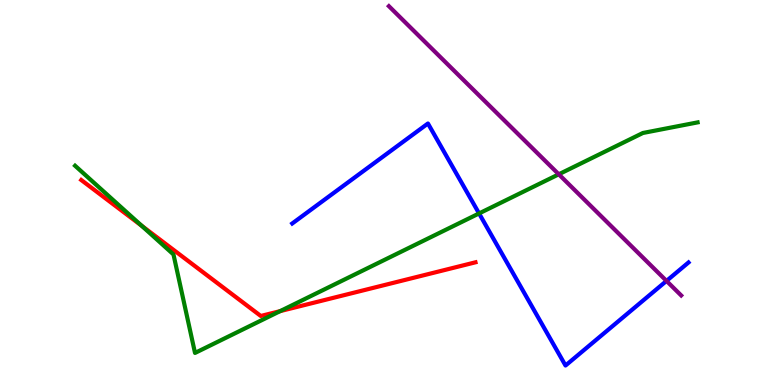[{'lines': ['blue', 'red'], 'intersections': []}, {'lines': ['green', 'red'], 'intersections': [{'x': 1.83, 'y': 4.14}, {'x': 3.62, 'y': 1.92}]}, {'lines': ['purple', 'red'], 'intersections': []}, {'lines': ['blue', 'green'], 'intersections': [{'x': 6.18, 'y': 4.46}]}, {'lines': ['blue', 'purple'], 'intersections': [{'x': 8.6, 'y': 2.7}]}, {'lines': ['green', 'purple'], 'intersections': [{'x': 7.21, 'y': 5.47}]}]